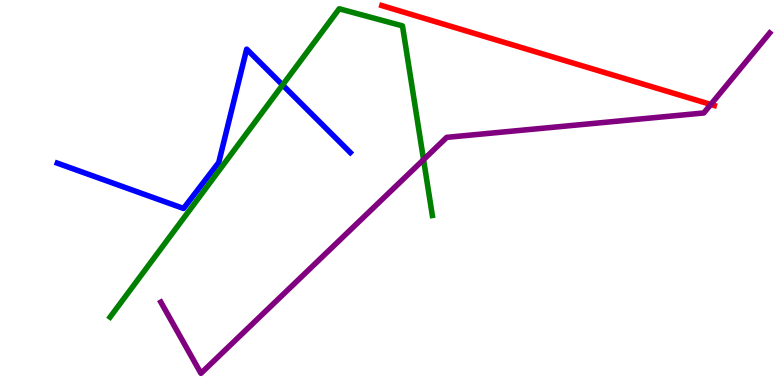[{'lines': ['blue', 'red'], 'intersections': []}, {'lines': ['green', 'red'], 'intersections': []}, {'lines': ['purple', 'red'], 'intersections': [{'x': 9.17, 'y': 7.29}]}, {'lines': ['blue', 'green'], 'intersections': [{'x': 3.65, 'y': 7.79}]}, {'lines': ['blue', 'purple'], 'intersections': []}, {'lines': ['green', 'purple'], 'intersections': [{'x': 5.47, 'y': 5.85}]}]